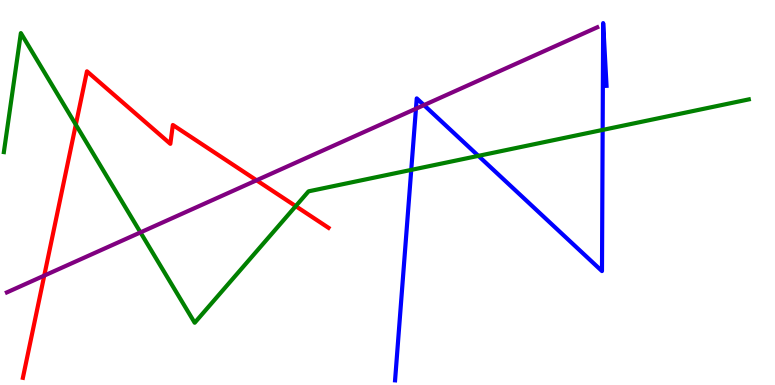[{'lines': ['blue', 'red'], 'intersections': []}, {'lines': ['green', 'red'], 'intersections': [{'x': 0.978, 'y': 6.76}, {'x': 3.82, 'y': 4.65}]}, {'lines': ['purple', 'red'], 'intersections': [{'x': 0.571, 'y': 2.84}, {'x': 3.31, 'y': 5.32}]}, {'lines': ['blue', 'green'], 'intersections': [{'x': 5.31, 'y': 5.59}, {'x': 6.17, 'y': 5.95}, {'x': 7.78, 'y': 6.63}]}, {'lines': ['blue', 'purple'], 'intersections': [{'x': 5.37, 'y': 7.18}, {'x': 5.47, 'y': 7.27}]}, {'lines': ['green', 'purple'], 'intersections': [{'x': 1.81, 'y': 3.96}]}]